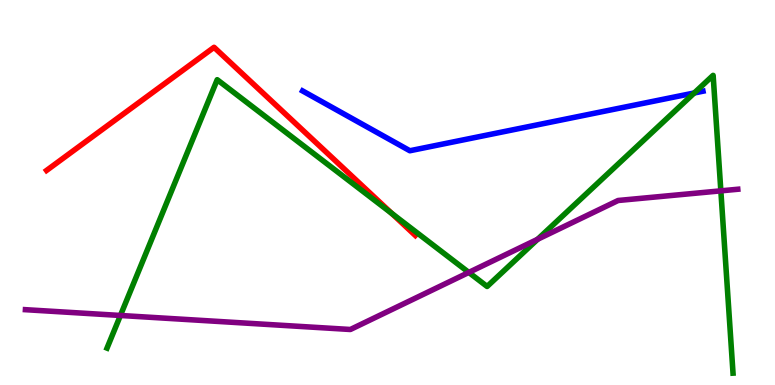[{'lines': ['blue', 'red'], 'intersections': []}, {'lines': ['green', 'red'], 'intersections': [{'x': 5.06, 'y': 4.46}]}, {'lines': ['purple', 'red'], 'intersections': []}, {'lines': ['blue', 'green'], 'intersections': [{'x': 8.96, 'y': 7.58}]}, {'lines': ['blue', 'purple'], 'intersections': []}, {'lines': ['green', 'purple'], 'intersections': [{'x': 1.55, 'y': 1.81}, {'x': 6.05, 'y': 2.92}, {'x': 6.94, 'y': 3.79}, {'x': 9.3, 'y': 5.04}]}]